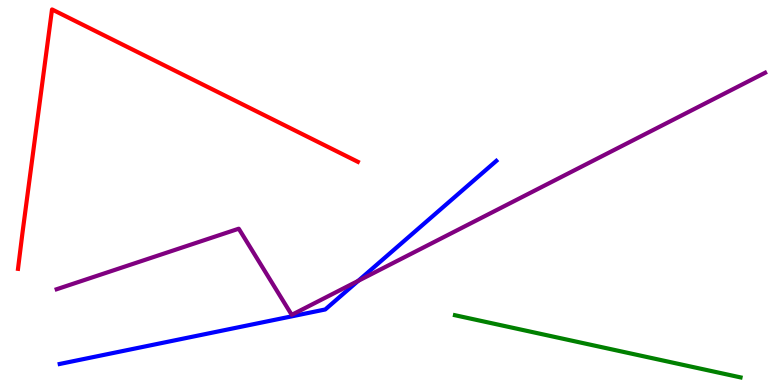[{'lines': ['blue', 'red'], 'intersections': []}, {'lines': ['green', 'red'], 'intersections': []}, {'lines': ['purple', 'red'], 'intersections': []}, {'lines': ['blue', 'green'], 'intersections': []}, {'lines': ['blue', 'purple'], 'intersections': [{'x': 4.62, 'y': 2.7}]}, {'lines': ['green', 'purple'], 'intersections': []}]